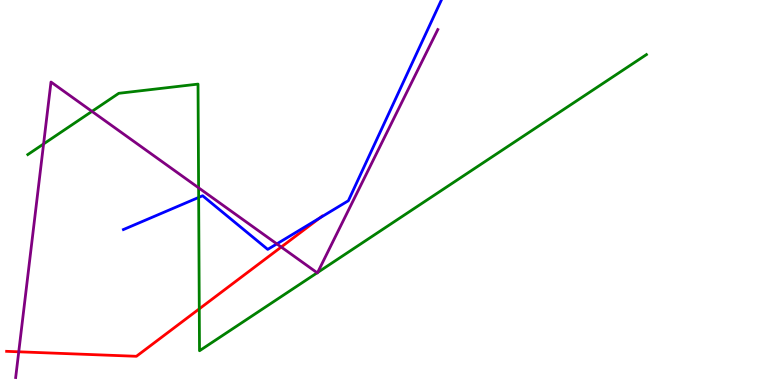[{'lines': ['blue', 'red'], 'intersections': [{'x': 4.12, 'y': 4.33}]}, {'lines': ['green', 'red'], 'intersections': [{'x': 2.57, 'y': 1.98}]}, {'lines': ['purple', 'red'], 'intersections': [{'x': 0.242, 'y': 0.862}, {'x': 3.63, 'y': 3.58}]}, {'lines': ['blue', 'green'], 'intersections': [{'x': 2.56, 'y': 4.87}]}, {'lines': ['blue', 'purple'], 'intersections': [{'x': 3.57, 'y': 3.67}]}, {'lines': ['green', 'purple'], 'intersections': [{'x': 0.562, 'y': 6.26}, {'x': 1.19, 'y': 7.11}, {'x': 2.56, 'y': 5.12}, {'x': 4.09, 'y': 2.91}, {'x': 4.1, 'y': 2.92}]}]